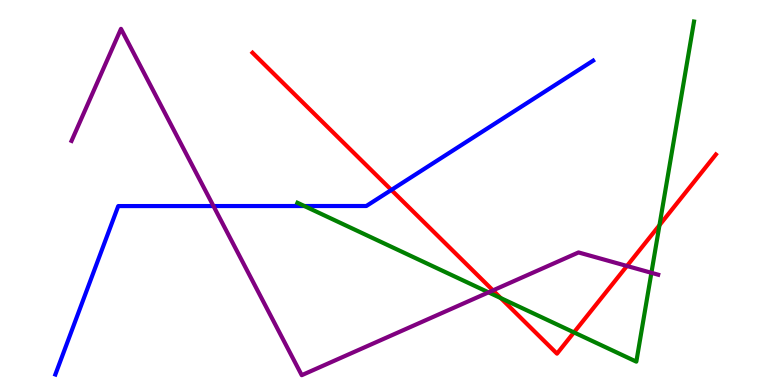[{'lines': ['blue', 'red'], 'intersections': [{'x': 5.05, 'y': 5.07}]}, {'lines': ['green', 'red'], 'intersections': [{'x': 6.46, 'y': 2.26}, {'x': 7.41, 'y': 1.37}, {'x': 8.51, 'y': 4.15}]}, {'lines': ['purple', 'red'], 'intersections': [{'x': 6.36, 'y': 2.46}, {'x': 8.09, 'y': 3.09}]}, {'lines': ['blue', 'green'], 'intersections': [{'x': 3.93, 'y': 4.65}]}, {'lines': ['blue', 'purple'], 'intersections': [{'x': 2.75, 'y': 4.65}]}, {'lines': ['green', 'purple'], 'intersections': [{'x': 6.3, 'y': 2.41}, {'x': 8.41, 'y': 2.91}]}]